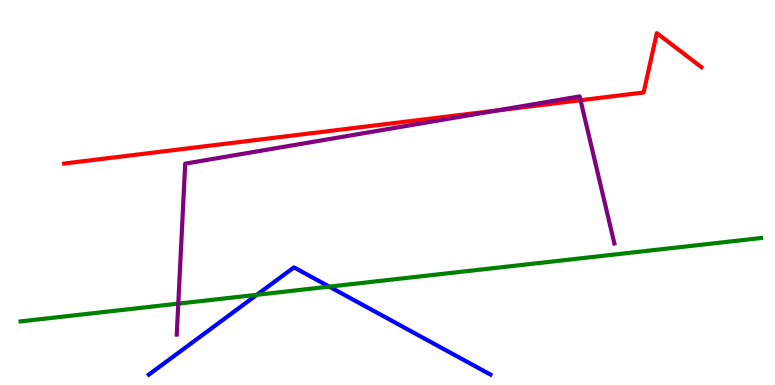[{'lines': ['blue', 'red'], 'intersections': []}, {'lines': ['green', 'red'], 'intersections': []}, {'lines': ['purple', 'red'], 'intersections': [{'x': 6.42, 'y': 7.13}, {'x': 7.49, 'y': 7.4}]}, {'lines': ['blue', 'green'], 'intersections': [{'x': 3.31, 'y': 2.34}, {'x': 4.25, 'y': 2.55}]}, {'lines': ['blue', 'purple'], 'intersections': []}, {'lines': ['green', 'purple'], 'intersections': [{'x': 2.3, 'y': 2.11}]}]